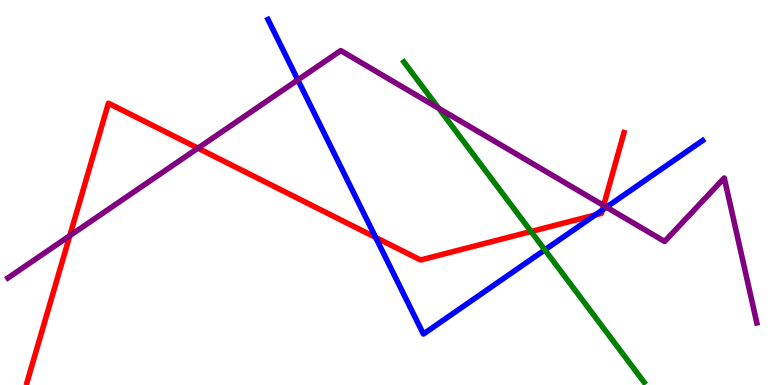[{'lines': ['blue', 'red'], 'intersections': [{'x': 4.85, 'y': 3.83}, {'x': 7.68, 'y': 4.42}, {'x': 7.77, 'y': 4.55}]}, {'lines': ['green', 'red'], 'intersections': [{'x': 6.85, 'y': 3.99}]}, {'lines': ['purple', 'red'], 'intersections': [{'x': 0.901, 'y': 3.88}, {'x': 2.55, 'y': 6.15}, {'x': 7.79, 'y': 4.66}]}, {'lines': ['blue', 'green'], 'intersections': [{'x': 7.03, 'y': 3.51}]}, {'lines': ['blue', 'purple'], 'intersections': [{'x': 3.84, 'y': 7.92}, {'x': 7.83, 'y': 4.62}]}, {'lines': ['green', 'purple'], 'intersections': [{'x': 5.66, 'y': 7.19}]}]